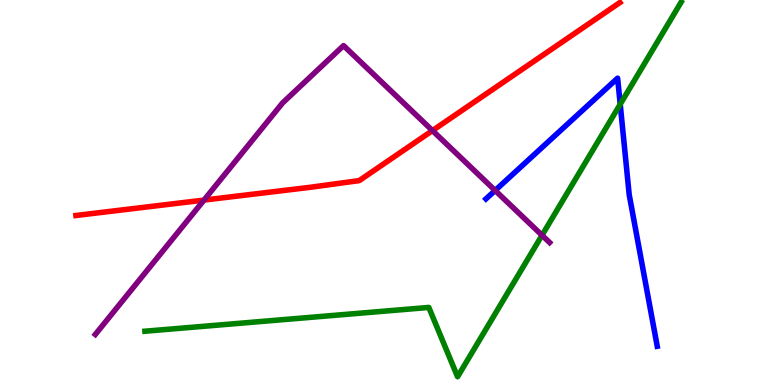[{'lines': ['blue', 'red'], 'intersections': []}, {'lines': ['green', 'red'], 'intersections': []}, {'lines': ['purple', 'red'], 'intersections': [{'x': 2.63, 'y': 4.8}, {'x': 5.58, 'y': 6.61}]}, {'lines': ['blue', 'green'], 'intersections': [{'x': 8.0, 'y': 7.29}]}, {'lines': ['blue', 'purple'], 'intersections': [{'x': 6.39, 'y': 5.05}]}, {'lines': ['green', 'purple'], 'intersections': [{'x': 6.99, 'y': 3.89}]}]